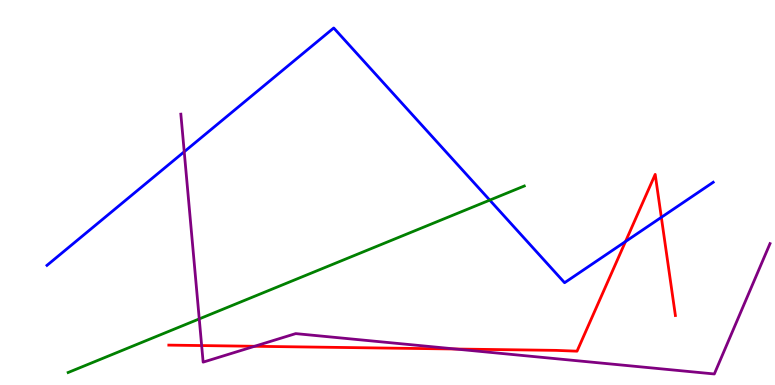[{'lines': ['blue', 'red'], 'intersections': [{'x': 8.07, 'y': 3.73}, {'x': 8.53, 'y': 4.36}]}, {'lines': ['green', 'red'], 'intersections': []}, {'lines': ['purple', 'red'], 'intersections': [{'x': 2.6, 'y': 1.02}, {'x': 3.28, 'y': 1.01}, {'x': 5.88, 'y': 0.935}]}, {'lines': ['blue', 'green'], 'intersections': [{'x': 6.32, 'y': 4.8}]}, {'lines': ['blue', 'purple'], 'intersections': [{'x': 2.38, 'y': 6.06}]}, {'lines': ['green', 'purple'], 'intersections': [{'x': 2.57, 'y': 1.72}]}]